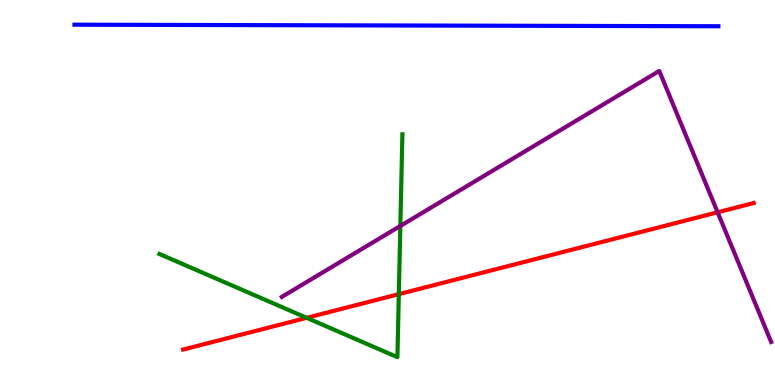[{'lines': ['blue', 'red'], 'intersections': []}, {'lines': ['green', 'red'], 'intersections': [{'x': 3.96, 'y': 1.74}, {'x': 5.15, 'y': 2.36}]}, {'lines': ['purple', 'red'], 'intersections': [{'x': 9.26, 'y': 4.49}]}, {'lines': ['blue', 'green'], 'intersections': []}, {'lines': ['blue', 'purple'], 'intersections': []}, {'lines': ['green', 'purple'], 'intersections': [{'x': 5.17, 'y': 4.13}]}]